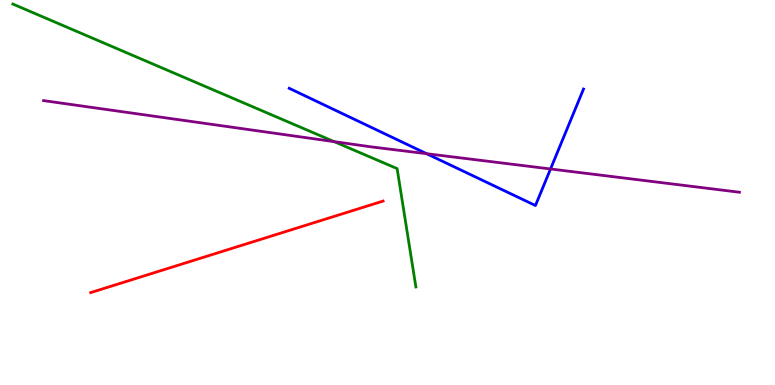[{'lines': ['blue', 'red'], 'intersections': []}, {'lines': ['green', 'red'], 'intersections': []}, {'lines': ['purple', 'red'], 'intersections': []}, {'lines': ['blue', 'green'], 'intersections': []}, {'lines': ['blue', 'purple'], 'intersections': [{'x': 5.5, 'y': 6.01}, {'x': 7.1, 'y': 5.61}]}, {'lines': ['green', 'purple'], 'intersections': [{'x': 4.31, 'y': 6.32}]}]